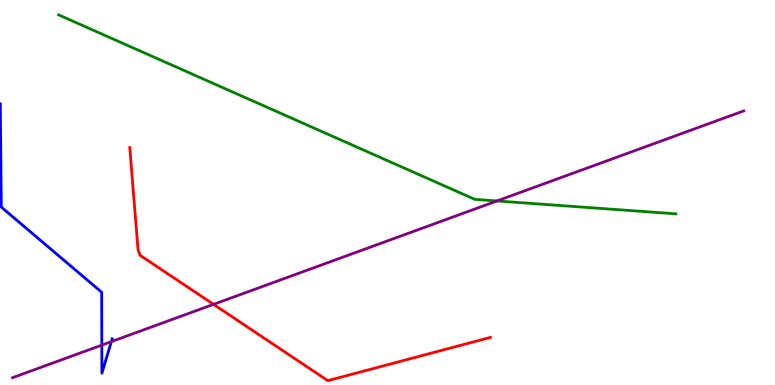[{'lines': ['blue', 'red'], 'intersections': []}, {'lines': ['green', 'red'], 'intersections': []}, {'lines': ['purple', 'red'], 'intersections': [{'x': 2.76, 'y': 2.09}]}, {'lines': ['blue', 'green'], 'intersections': []}, {'lines': ['blue', 'purple'], 'intersections': [{'x': 1.31, 'y': 1.04}, {'x': 1.44, 'y': 1.13}]}, {'lines': ['green', 'purple'], 'intersections': [{'x': 6.41, 'y': 4.78}]}]